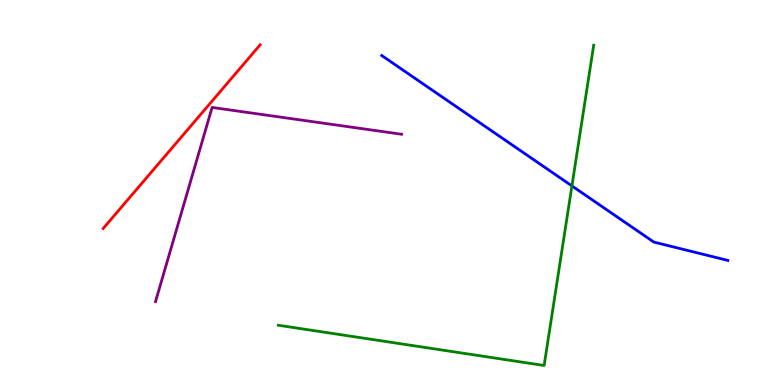[{'lines': ['blue', 'red'], 'intersections': []}, {'lines': ['green', 'red'], 'intersections': []}, {'lines': ['purple', 'red'], 'intersections': []}, {'lines': ['blue', 'green'], 'intersections': [{'x': 7.38, 'y': 5.17}]}, {'lines': ['blue', 'purple'], 'intersections': []}, {'lines': ['green', 'purple'], 'intersections': []}]